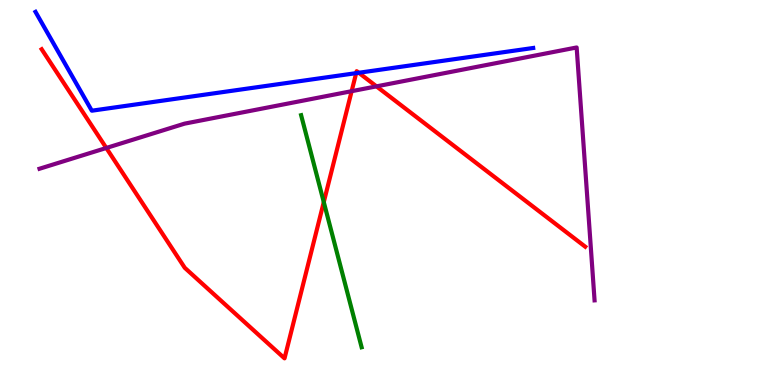[{'lines': ['blue', 'red'], 'intersections': [{'x': 4.6, 'y': 8.1}, {'x': 4.63, 'y': 8.11}]}, {'lines': ['green', 'red'], 'intersections': [{'x': 4.18, 'y': 4.75}]}, {'lines': ['purple', 'red'], 'intersections': [{'x': 1.37, 'y': 6.16}, {'x': 4.54, 'y': 7.63}, {'x': 4.86, 'y': 7.76}]}, {'lines': ['blue', 'green'], 'intersections': []}, {'lines': ['blue', 'purple'], 'intersections': []}, {'lines': ['green', 'purple'], 'intersections': []}]